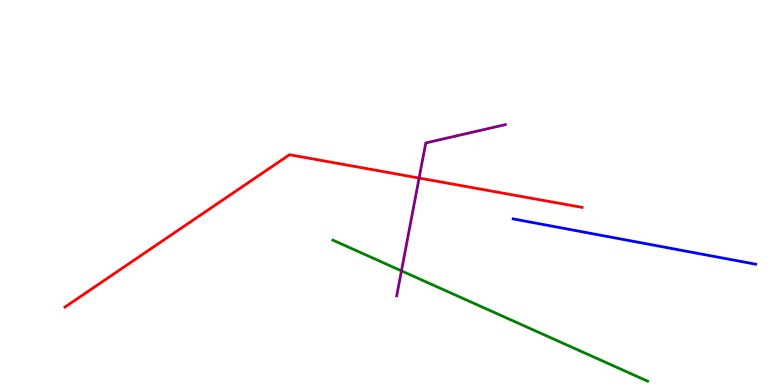[{'lines': ['blue', 'red'], 'intersections': []}, {'lines': ['green', 'red'], 'intersections': []}, {'lines': ['purple', 'red'], 'intersections': [{'x': 5.41, 'y': 5.38}]}, {'lines': ['blue', 'green'], 'intersections': []}, {'lines': ['blue', 'purple'], 'intersections': []}, {'lines': ['green', 'purple'], 'intersections': [{'x': 5.18, 'y': 2.96}]}]